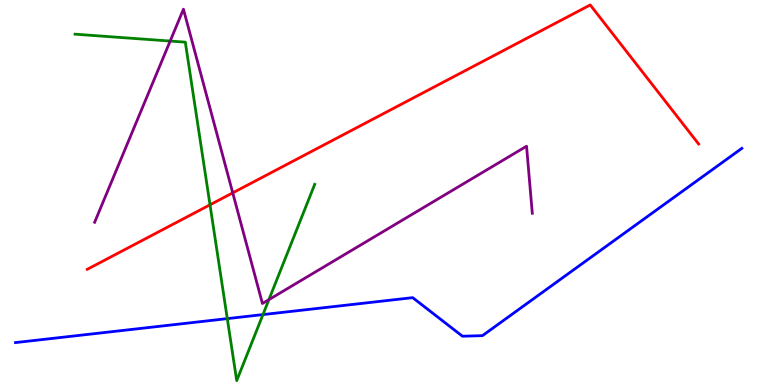[{'lines': ['blue', 'red'], 'intersections': []}, {'lines': ['green', 'red'], 'intersections': [{'x': 2.71, 'y': 4.68}]}, {'lines': ['purple', 'red'], 'intersections': [{'x': 3.0, 'y': 4.99}]}, {'lines': ['blue', 'green'], 'intersections': [{'x': 2.93, 'y': 1.72}, {'x': 3.39, 'y': 1.83}]}, {'lines': ['blue', 'purple'], 'intersections': []}, {'lines': ['green', 'purple'], 'intersections': [{'x': 2.2, 'y': 8.93}, {'x': 3.47, 'y': 2.22}]}]